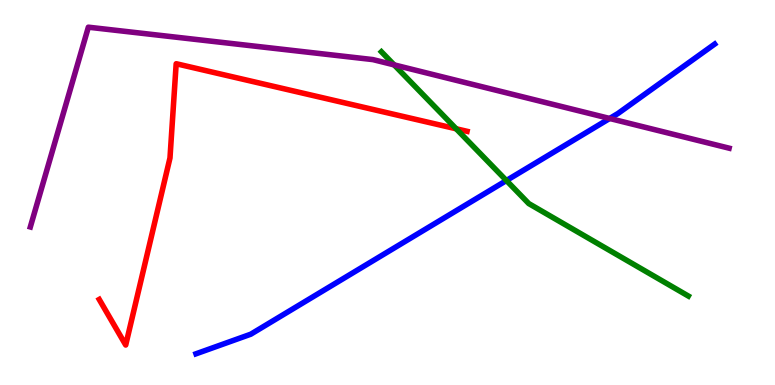[{'lines': ['blue', 'red'], 'intersections': []}, {'lines': ['green', 'red'], 'intersections': [{'x': 5.89, 'y': 6.65}]}, {'lines': ['purple', 'red'], 'intersections': []}, {'lines': ['blue', 'green'], 'intersections': [{'x': 6.53, 'y': 5.31}]}, {'lines': ['blue', 'purple'], 'intersections': [{'x': 7.87, 'y': 6.92}]}, {'lines': ['green', 'purple'], 'intersections': [{'x': 5.09, 'y': 8.31}]}]